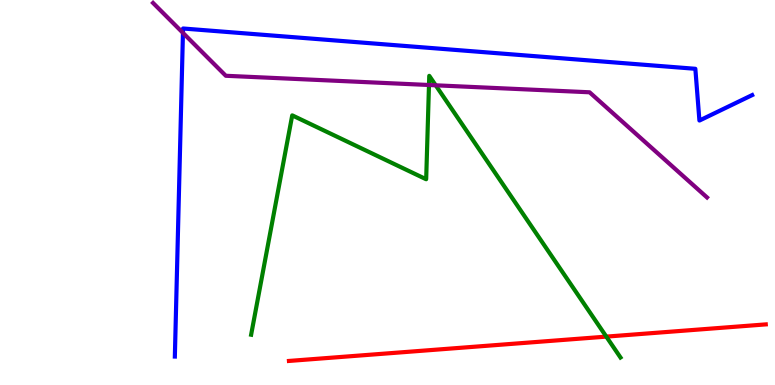[{'lines': ['blue', 'red'], 'intersections': []}, {'lines': ['green', 'red'], 'intersections': [{'x': 7.82, 'y': 1.26}]}, {'lines': ['purple', 'red'], 'intersections': []}, {'lines': ['blue', 'green'], 'intersections': []}, {'lines': ['blue', 'purple'], 'intersections': [{'x': 2.36, 'y': 9.15}]}, {'lines': ['green', 'purple'], 'intersections': [{'x': 5.54, 'y': 7.79}, {'x': 5.62, 'y': 7.78}]}]